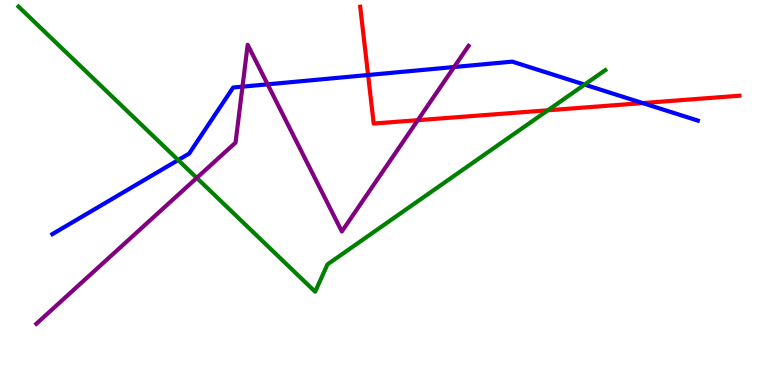[{'lines': ['blue', 'red'], 'intersections': [{'x': 4.75, 'y': 8.05}, {'x': 8.29, 'y': 7.32}]}, {'lines': ['green', 'red'], 'intersections': [{'x': 7.07, 'y': 7.14}]}, {'lines': ['purple', 'red'], 'intersections': [{'x': 5.39, 'y': 6.88}]}, {'lines': ['blue', 'green'], 'intersections': [{'x': 2.3, 'y': 5.84}, {'x': 7.54, 'y': 7.8}]}, {'lines': ['blue', 'purple'], 'intersections': [{'x': 3.13, 'y': 7.75}, {'x': 3.45, 'y': 7.81}, {'x': 5.86, 'y': 8.26}]}, {'lines': ['green', 'purple'], 'intersections': [{'x': 2.54, 'y': 5.38}]}]